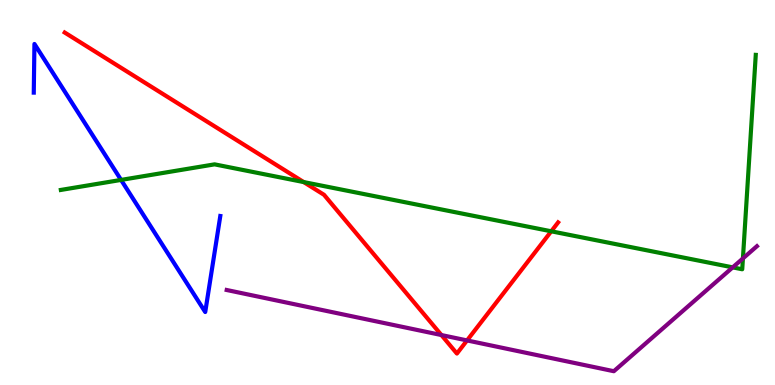[{'lines': ['blue', 'red'], 'intersections': []}, {'lines': ['green', 'red'], 'intersections': [{'x': 3.92, 'y': 5.27}, {'x': 7.11, 'y': 3.99}]}, {'lines': ['purple', 'red'], 'intersections': [{'x': 5.7, 'y': 1.3}, {'x': 6.03, 'y': 1.16}]}, {'lines': ['blue', 'green'], 'intersections': [{'x': 1.56, 'y': 5.33}]}, {'lines': ['blue', 'purple'], 'intersections': []}, {'lines': ['green', 'purple'], 'intersections': [{'x': 9.45, 'y': 3.06}, {'x': 9.59, 'y': 3.29}]}]